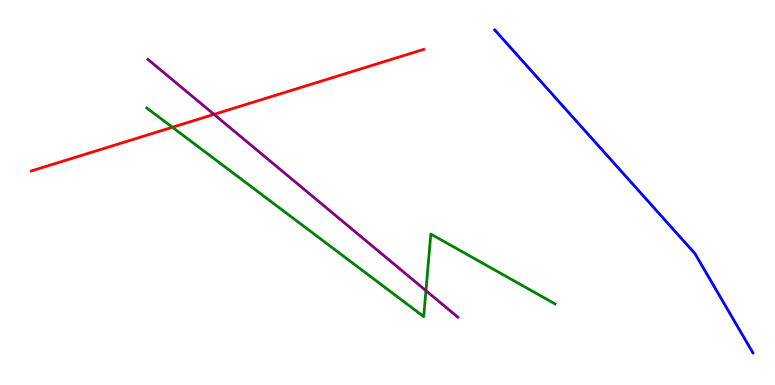[{'lines': ['blue', 'red'], 'intersections': []}, {'lines': ['green', 'red'], 'intersections': [{'x': 2.22, 'y': 6.69}]}, {'lines': ['purple', 'red'], 'intersections': [{'x': 2.76, 'y': 7.03}]}, {'lines': ['blue', 'green'], 'intersections': []}, {'lines': ['blue', 'purple'], 'intersections': []}, {'lines': ['green', 'purple'], 'intersections': [{'x': 5.5, 'y': 2.45}]}]